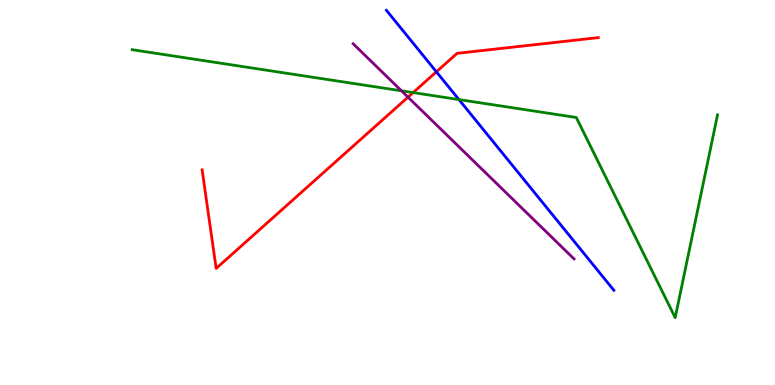[{'lines': ['blue', 'red'], 'intersections': [{'x': 5.63, 'y': 8.13}]}, {'lines': ['green', 'red'], 'intersections': [{'x': 5.33, 'y': 7.6}]}, {'lines': ['purple', 'red'], 'intersections': [{'x': 5.26, 'y': 7.48}]}, {'lines': ['blue', 'green'], 'intersections': [{'x': 5.92, 'y': 7.41}]}, {'lines': ['blue', 'purple'], 'intersections': []}, {'lines': ['green', 'purple'], 'intersections': [{'x': 5.18, 'y': 7.64}]}]